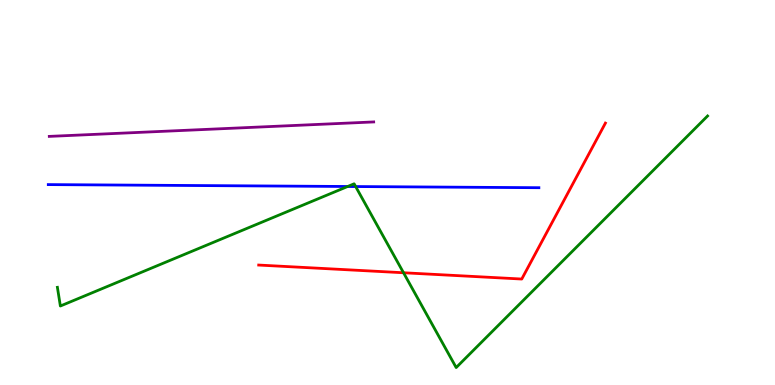[{'lines': ['blue', 'red'], 'intersections': []}, {'lines': ['green', 'red'], 'intersections': [{'x': 5.21, 'y': 2.92}]}, {'lines': ['purple', 'red'], 'intersections': []}, {'lines': ['blue', 'green'], 'intersections': [{'x': 4.49, 'y': 5.16}, {'x': 4.59, 'y': 5.15}]}, {'lines': ['blue', 'purple'], 'intersections': []}, {'lines': ['green', 'purple'], 'intersections': []}]